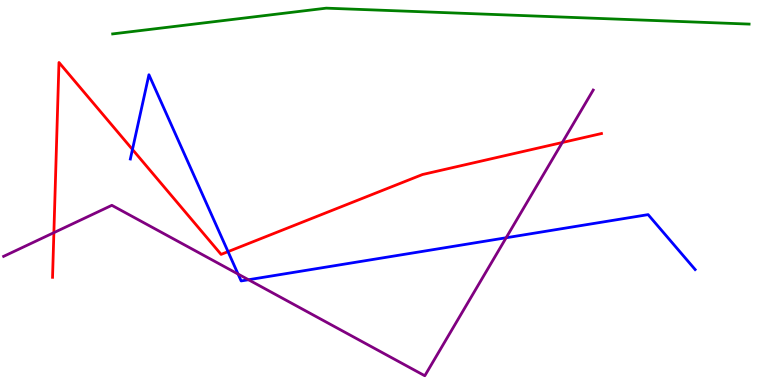[{'lines': ['blue', 'red'], 'intersections': [{'x': 1.71, 'y': 6.12}, {'x': 2.94, 'y': 3.46}]}, {'lines': ['green', 'red'], 'intersections': []}, {'lines': ['purple', 'red'], 'intersections': [{'x': 0.695, 'y': 3.96}, {'x': 7.26, 'y': 6.3}]}, {'lines': ['blue', 'green'], 'intersections': []}, {'lines': ['blue', 'purple'], 'intersections': [{'x': 3.07, 'y': 2.88}, {'x': 3.21, 'y': 2.73}, {'x': 6.53, 'y': 3.82}]}, {'lines': ['green', 'purple'], 'intersections': []}]